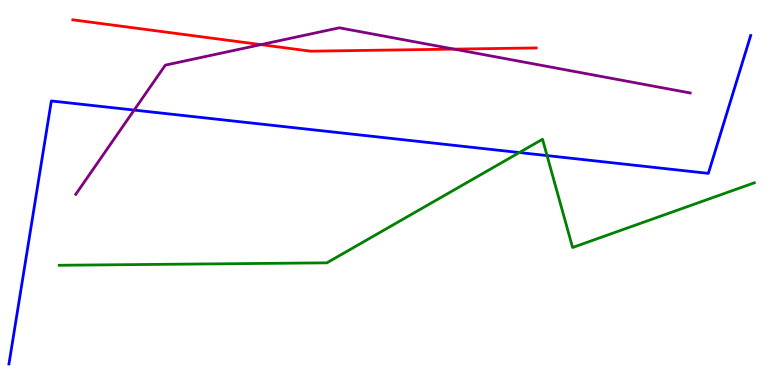[{'lines': ['blue', 'red'], 'intersections': []}, {'lines': ['green', 'red'], 'intersections': []}, {'lines': ['purple', 'red'], 'intersections': [{'x': 3.37, 'y': 8.84}, {'x': 5.86, 'y': 8.72}]}, {'lines': ['blue', 'green'], 'intersections': [{'x': 6.7, 'y': 6.04}, {'x': 7.06, 'y': 5.96}]}, {'lines': ['blue', 'purple'], 'intersections': [{'x': 1.73, 'y': 7.14}]}, {'lines': ['green', 'purple'], 'intersections': []}]